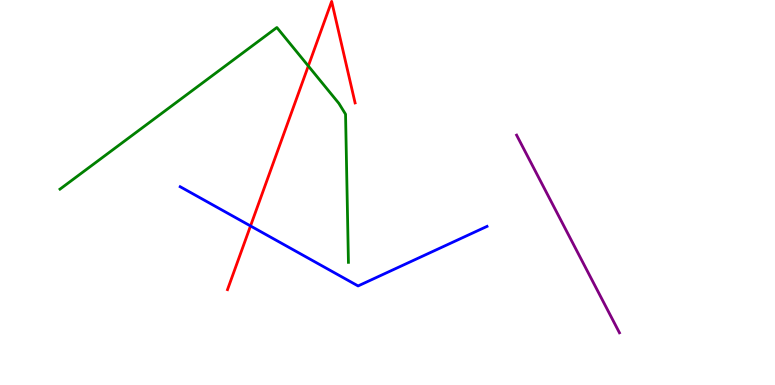[{'lines': ['blue', 'red'], 'intersections': [{'x': 3.23, 'y': 4.13}]}, {'lines': ['green', 'red'], 'intersections': [{'x': 3.98, 'y': 8.29}]}, {'lines': ['purple', 'red'], 'intersections': []}, {'lines': ['blue', 'green'], 'intersections': []}, {'lines': ['blue', 'purple'], 'intersections': []}, {'lines': ['green', 'purple'], 'intersections': []}]